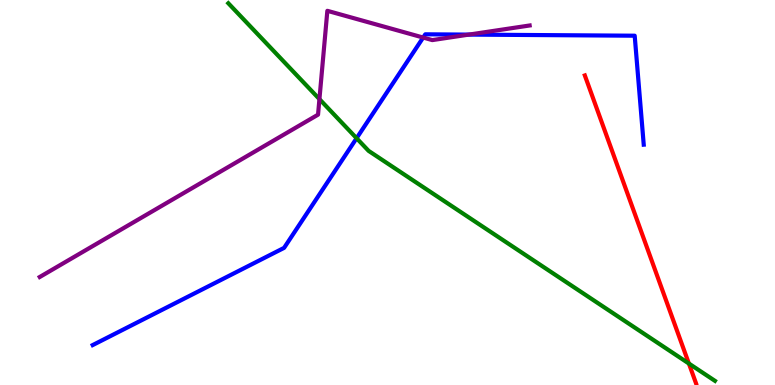[{'lines': ['blue', 'red'], 'intersections': []}, {'lines': ['green', 'red'], 'intersections': [{'x': 8.89, 'y': 0.558}]}, {'lines': ['purple', 'red'], 'intersections': []}, {'lines': ['blue', 'green'], 'intersections': [{'x': 4.6, 'y': 6.41}]}, {'lines': ['blue', 'purple'], 'intersections': [{'x': 5.46, 'y': 9.02}, {'x': 6.05, 'y': 9.1}]}, {'lines': ['green', 'purple'], 'intersections': [{'x': 4.12, 'y': 7.43}]}]